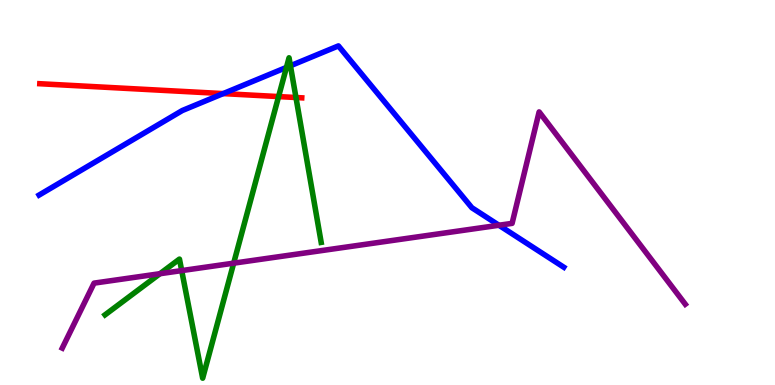[{'lines': ['blue', 'red'], 'intersections': [{'x': 2.88, 'y': 7.57}]}, {'lines': ['green', 'red'], 'intersections': [{'x': 3.59, 'y': 7.49}, {'x': 3.82, 'y': 7.47}]}, {'lines': ['purple', 'red'], 'intersections': []}, {'lines': ['blue', 'green'], 'intersections': [{'x': 3.7, 'y': 8.25}, {'x': 3.75, 'y': 8.29}]}, {'lines': ['blue', 'purple'], 'intersections': [{'x': 6.44, 'y': 4.15}]}, {'lines': ['green', 'purple'], 'intersections': [{'x': 2.06, 'y': 2.89}, {'x': 2.34, 'y': 2.97}, {'x': 3.02, 'y': 3.16}]}]